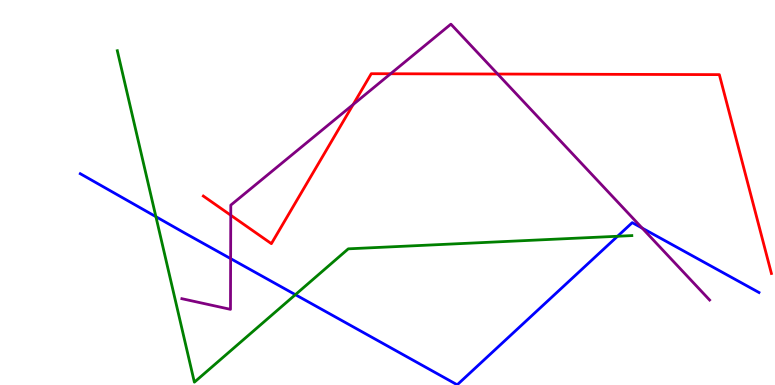[{'lines': ['blue', 'red'], 'intersections': []}, {'lines': ['green', 'red'], 'intersections': []}, {'lines': ['purple', 'red'], 'intersections': [{'x': 2.98, 'y': 4.41}, {'x': 4.56, 'y': 7.28}, {'x': 5.04, 'y': 8.08}, {'x': 6.42, 'y': 8.08}]}, {'lines': ['blue', 'green'], 'intersections': [{'x': 2.01, 'y': 4.37}, {'x': 3.81, 'y': 2.35}, {'x': 7.97, 'y': 3.86}]}, {'lines': ['blue', 'purple'], 'intersections': [{'x': 2.98, 'y': 3.28}, {'x': 8.29, 'y': 4.08}]}, {'lines': ['green', 'purple'], 'intersections': []}]